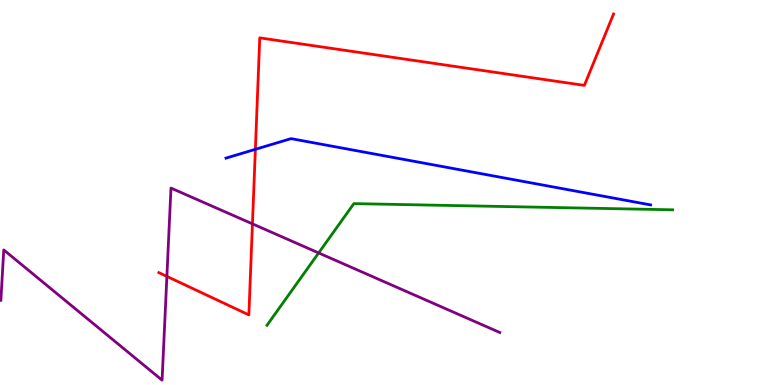[{'lines': ['blue', 'red'], 'intersections': [{'x': 3.3, 'y': 6.12}]}, {'lines': ['green', 'red'], 'intersections': []}, {'lines': ['purple', 'red'], 'intersections': [{'x': 2.15, 'y': 2.82}, {'x': 3.26, 'y': 4.19}]}, {'lines': ['blue', 'green'], 'intersections': []}, {'lines': ['blue', 'purple'], 'intersections': []}, {'lines': ['green', 'purple'], 'intersections': [{'x': 4.11, 'y': 3.43}]}]